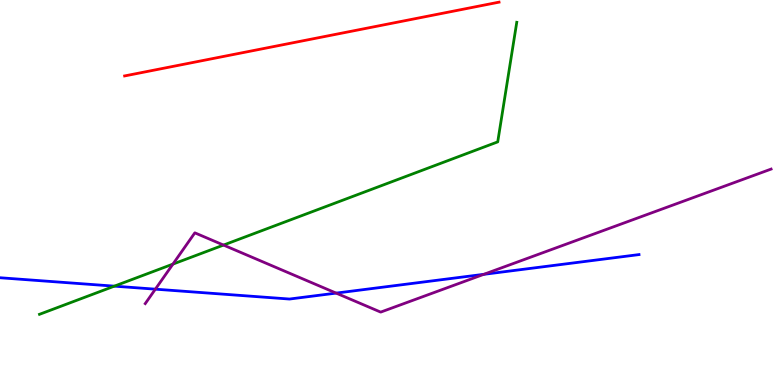[{'lines': ['blue', 'red'], 'intersections': []}, {'lines': ['green', 'red'], 'intersections': []}, {'lines': ['purple', 'red'], 'intersections': []}, {'lines': ['blue', 'green'], 'intersections': [{'x': 1.48, 'y': 2.57}]}, {'lines': ['blue', 'purple'], 'intersections': [{'x': 2.0, 'y': 2.49}, {'x': 4.34, 'y': 2.39}, {'x': 6.24, 'y': 2.87}]}, {'lines': ['green', 'purple'], 'intersections': [{'x': 2.23, 'y': 3.14}, {'x': 2.88, 'y': 3.63}]}]